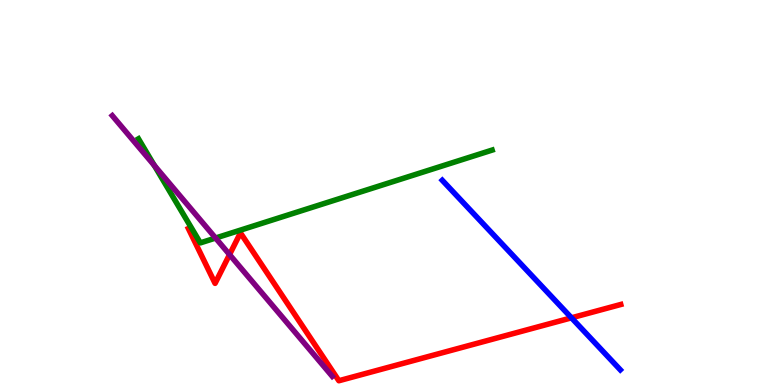[{'lines': ['blue', 'red'], 'intersections': [{'x': 7.37, 'y': 1.74}]}, {'lines': ['green', 'red'], 'intersections': []}, {'lines': ['purple', 'red'], 'intersections': [{'x': 2.96, 'y': 3.39}]}, {'lines': ['blue', 'green'], 'intersections': []}, {'lines': ['blue', 'purple'], 'intersections': []}, {'lines': ['green', 'purple'], 'intersections': [{'x': 1.99, 'y': 5.7}, {'x': 2.78, 'y': 3.82}]}]